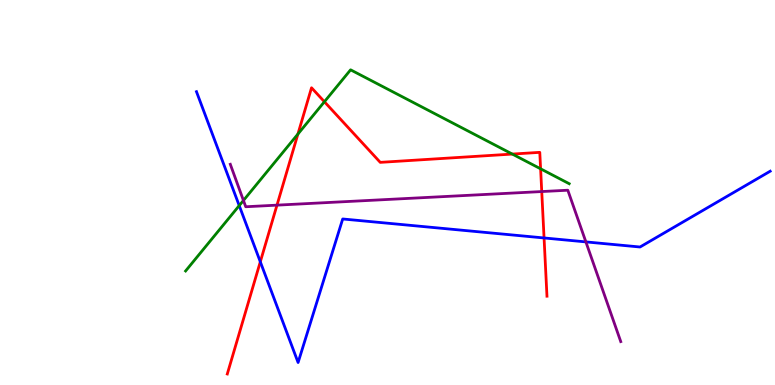[{'lines': ['blue', 'red'], 'intersections': [{'x': 3.36, 'y': 3.2}, {'x': 7.02, 'y': 3.82}]}, {'lines': ['green', 'red'], 'intersections': [{'x': 3.84, 'y': 6.52}, {'x': 4.19, 'y': 7.36}, {'x': 6.61, 'y': 6.0}, {'x': 6.98, 'y': 5.62}]}, {'lines': ['purple', 'red'], 'intersections': [{'x': 3.57, 'y': 4.67}, {'x': 6.99, 'y': 5.02}]}, {'lines': ['blue', 'green'], 'intersections': [{'x': 3.09, 'y': 4.66}]}, {'lines': ['blue', 'purple'], 'intersections': [{'x': 7.56, 'y': 3.72}]}, {'lines': ['green', 'purple'], 'intersections': [{'x': 3.14, 'y': 4.79}]}]